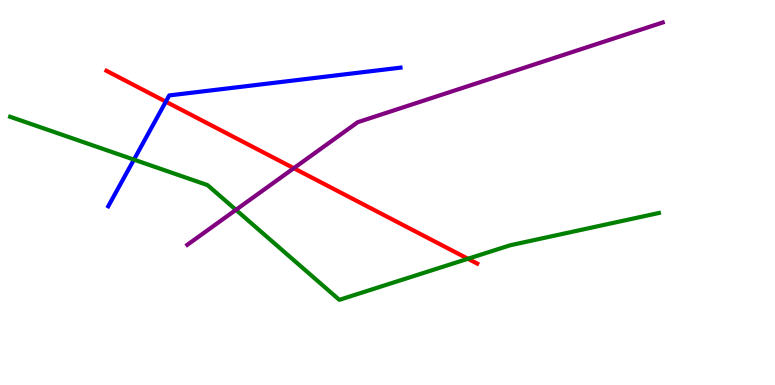[{'lines': ['blue', 'red'], 'intersections': [{'x': 2.14, 'y': 7.36}]}, {'lines': ['green', 'red'], 'intersections': [{'x': 6.04, 'y': 3.28}]}, {'lines': ['purple', 'red'], 'intersections': [{'x': 3.79, 'y': 5.63}]}, {'lines': ['blue', 'green'], 'intersections': [{'x': 1.73, 'y': 5.85}]}, {'lines': ['blue', 'purple'], 'intersections': []}, {'lines': ['green', 'purple'], 'intersections': [{'x': 3.04, 'y': 4.55}]}]